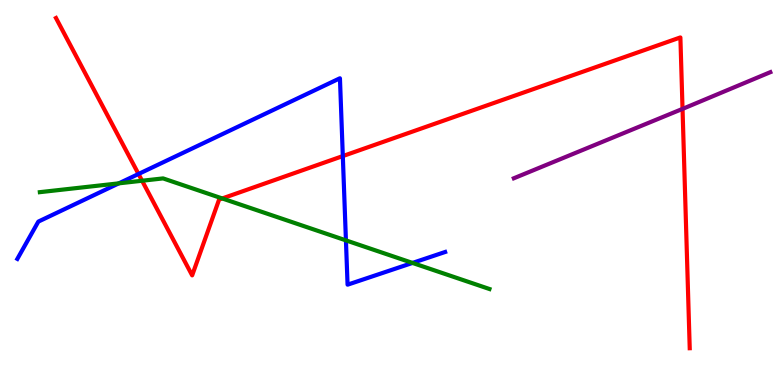[{'lines': ['blue', 'red'], 'intersections': [{'x': 1.79, 'y': 5.48}, {'x': 4.42, 'y': 5.95}]}, {'lines': ['green', 'red'], 'intersections': [{'x': 1.83, 'y': 5.31}, {'x': 2.87, 'y': 4.85}]}, {'lines': ['purple', 'red'], 'intersections': [{'x': 8.81, 'y': 7.17}]}, {'lines': ['blue', 'green'], 'intersections': [{'x': 1.53, 'y': 5.24}, {'x': 4.46, 'y': 3.76}, {'x': 5.32, 'y': 3.17}]}, {'lines': ['blue', 'purple'], 'intersections': []}, {'lines': ['green', 'purple'], 'intersections': []}]